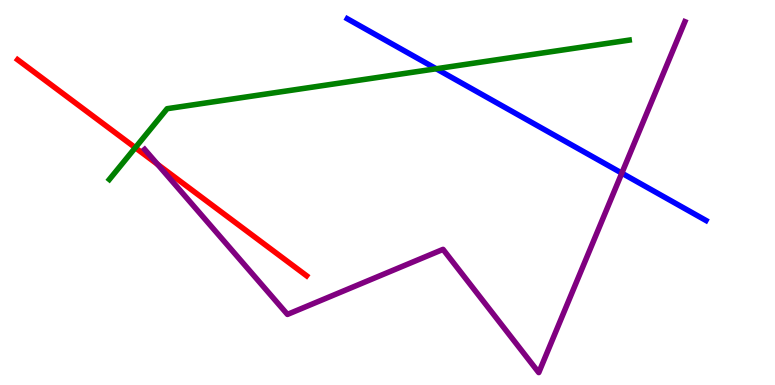[{'lines': ['blue', 'red'], 'intersections': []}, {'lines': ['green', 'red'], 'intersections': [{'x': 1.75, 'y': 6.16}]}, {'lines': ['purple', 'red'], 'intersections': [{'x': 2.03, 'y': 5.73}]}, {'lines': ['blue', 'green'], 'intersections': [{'x': 5.63, 'y': 8.21}]}, {'lines': ['blue', 'purple'], 'intersections': [{'x': 8.02, 'y': 5.5}]}, {'lines': ['green', 'purple'], 'intersections': []}]